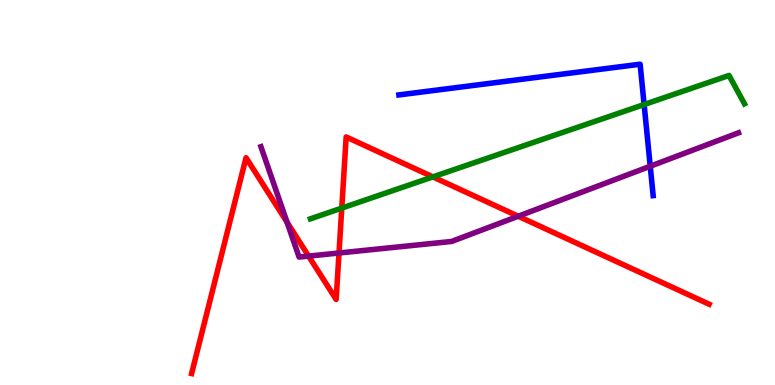[{'lines': ['blue', 'red'], 'intersections': []}, {'lines': ['green', 'red'], 'intersections': [{'x': 4.41, 'y': 4.6}, {'x': 5.59, 'y': 5.41}]}, {'lines': ['purple', 'red'], 'intersections': [{'x': 3.7, 'y': 4.23}, {'x': 3.98, 'y': 3.35}, {'x': 4.37, 'y': 3.43}, {'x': 6.69, 'y': 4.38}]}, {'lines': ['blue', 'green'], 'intersections': [{'x': 8.31, 'y': 7.28}]}, {'lines': ['blue', 'purple'], 'intersections': [{'x': 8.39, 'y': 5.68}]}, {'lines': ['green', 'purple'], 'intersections': []}]